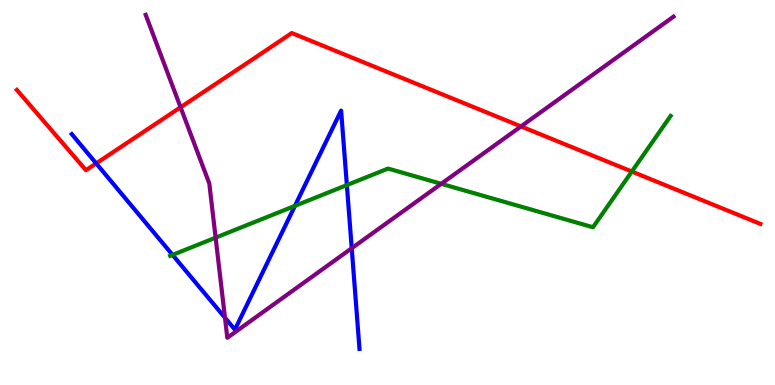[{'lines': ['blue', 'red'], 'intersections': [{'x': 1.24, 'y': 5.76}]}, {'lines': ['green', 'red'], 'intersections': [{'x': 8.15, 'y': 5.54}]}, {'lines': ['purple', 'red'], 'intersections': [{'x': 2.33, 'y': 7.21}, {'x': 6.72, 'y': 6.72}]}, {'lines': ['blue', 'green'], 'intersections': [{'x': 2.23, 'y': 3.38}, {'x': 3.81, 'y': 4.65}, {'x': 4.48, 'y': 5.19}]}, {'lines': ['blue', 'purple'], 'intersections': [{'x': 2.9, 'y': 1.75}, {'x': 4.54, 'y': 3.55}]}, {'lines': ['green', 'purple'], 'intersections': [{'x': 2.78, 'y': 3.83}, {'x': 5.69, 'y': 5.23}]}]